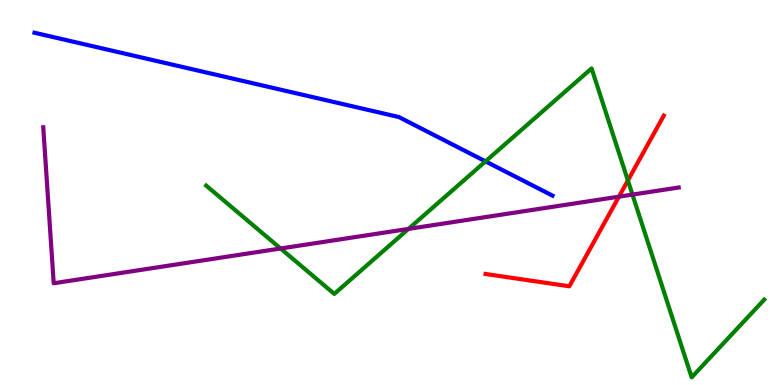[{'lines': ['blue', 'red'], 'intersections': []}, {'lines': ['green', 'red'], 'intersections': [{'x': 8.1, 'y': 5.31}]}, {'lines': ['purple', 'red'], 'intersections': [{'x': 7.99, 'y': 4.89}]}, {'lines': ['blue', 'green'], 'intersections': [{'x': 6.26, 'y': 5.81}]}, {'lines': ['blue', 'purple'], 'intersections': []}, {'lines': ['green', 'purple'], 'intersections': [{'x': 3.62, 'y': 3.55}, {'x': 5.27, 'y': 4.05}, {'x': 8.16, 'y': 4.95}]}]